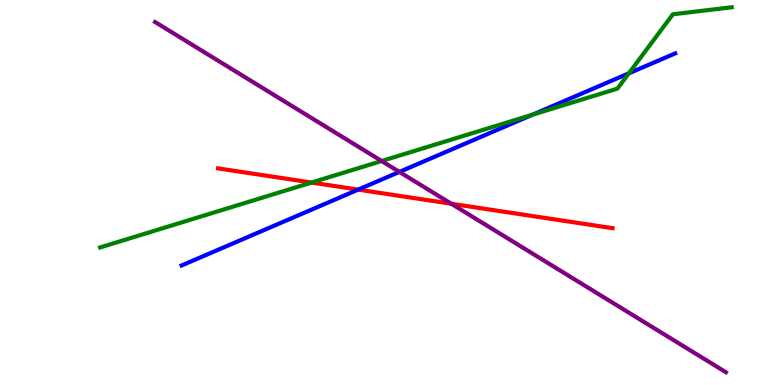[{'lines': ['blue', 'red'], 'intersections': [{'x': 4.62, 'y': 5.07}]}, {'lines': ['green', 'red'], 'intersections': [{'x': 4.02, 'y': 5.26}]}, {'lines': ['purple', 'red'], 'intersections': [{'x': 5.82, 'y': 4.71}]}, {'lines': ['blue', 'green'], 'intersections': [{'x': 6.87, 'y': 7.02}, {'x': 8.11, 'y': 8.1}]}, {'lines': ['blue', 'purple'], 'intersections': [{'x': 5.15, 'y': 5.53}]}, {'lines': ['green', 'purple'], 'intersections': [{'x': 4.92, 'y': 5.82}]}]